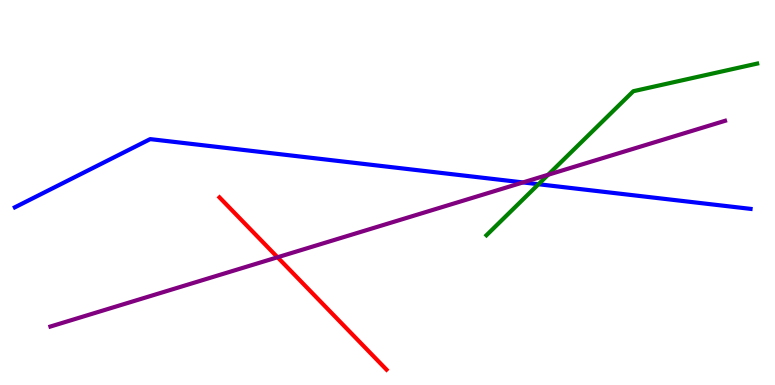[{'lines': ['blue', 'red'], 'intersections': []}, {'lines': ['green', 'red'], 'intersections': []}, {'lines': ['purple', 'red'], 'intersections': [{'x': 3.58, 'y': 3.32}]}, {'lines': ['blue', 'green'], 'intersections': [{'x': 6.95, 'y': 5.21}]}, {'lines': ['blue', 'purple'], 'intersections': [{'x': 6.75, 'y': 5.26}]}, {'lines': ['green', 'purple'], 'intersections': [{'x': 7.07, 'y': 5.46}]}]